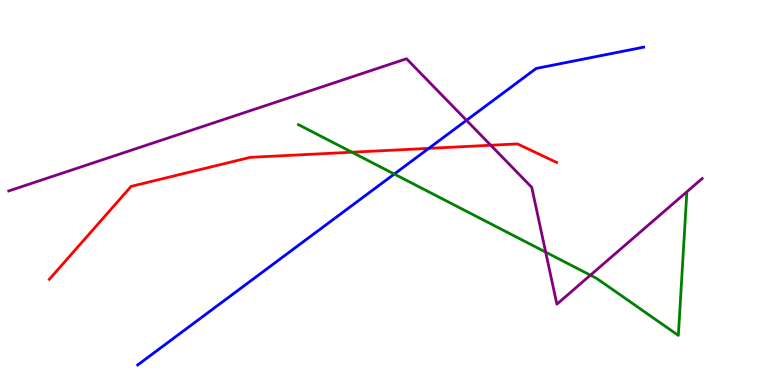[{'lines': ['blue', 'red'], 'intersections': [{'x': 5.53, 'y': 6.15}]}, {'lines': ['green', 'red'], 'intersections': [{'x': 4.54, 'y': 6.05}]}, {'lines': ['purple', 'red'], 'intersections': [{'x': 6.33, 'y': 6.23}]}, {'lines': ['blue', 'green'], 'intersections': [{'x': 5.09, 'y': 5.48}]}, {'lines': ['blue', 'purple'], 'intersections': [{'x': 6.02, 'y': 6.88}]}, {'lines': ['green', 'purple'], 'intersections': [{'x': 7.04, 'y': 3.45}, {'x': 7.62, 'y': 2.85}]}]